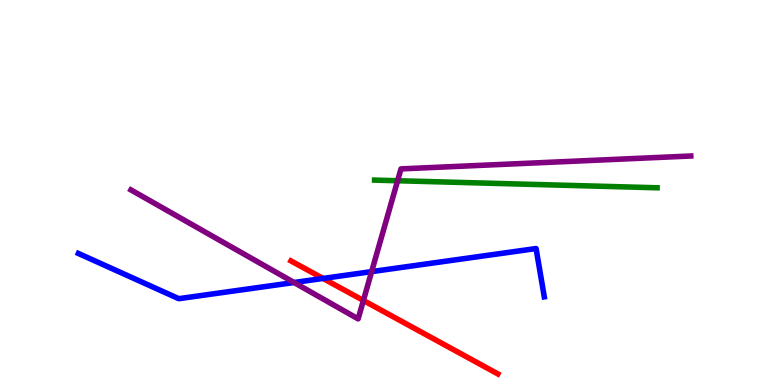[{'lines': ['blue', 'red'], 'intersections': [{'x': 4.17, 'y': 2.77}]}, {'lines': ['green', 'red'], 'intersections': []}, {'lines': ['purple', 'red'], 'intersections': [{'x': 4.69, 'y': 2.2}]}, {'lines': ['blue', 'green'], 'intersections': []}, {'lines': ['blue', 'purple'], 'intersections': [{'x': 3.79, 'y': 2.66}, {'x': 4.8, 'y': 2.94}]}, {'lines': ['green', 'purple'], 'intersections': [{'x': 5.13, 'y': 5.31}]}]